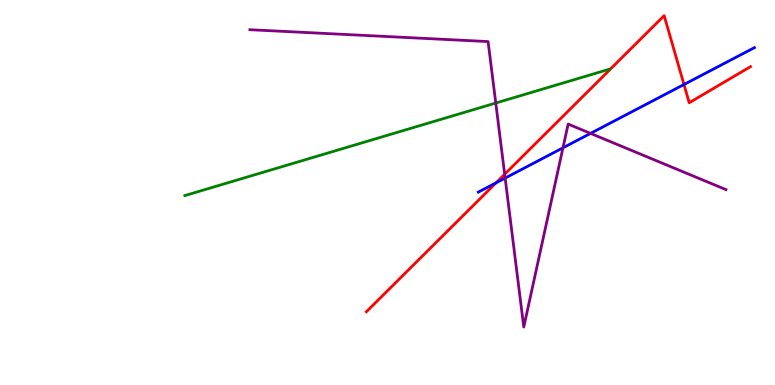[{'lines': ['blue', 'red'], 'intersections': [{'x': 6.4, 'y': 5.25}, {'x': 8.83, 'y': 7.81}]}, {'lines': ['green', 'red'], 'intersections': []}, {'lines': ['purple', 'red'], 'intersections': [{'x': 6.51, 'y': 5.47}]}, {'lines': ['blue', 'green'], 'intersections': []}, {'lines': ['blue', 'purple'], 'intersections': [{'x': 6.52, 'y': 5.37}, {'x': 7.26, 'y': 6.16}, {'x': 7.62, 'y': 6.54}]}, {'lines': ['green', 'purple'], 'intersections': [{'x': 6.4, 'y': 7.32}]}]